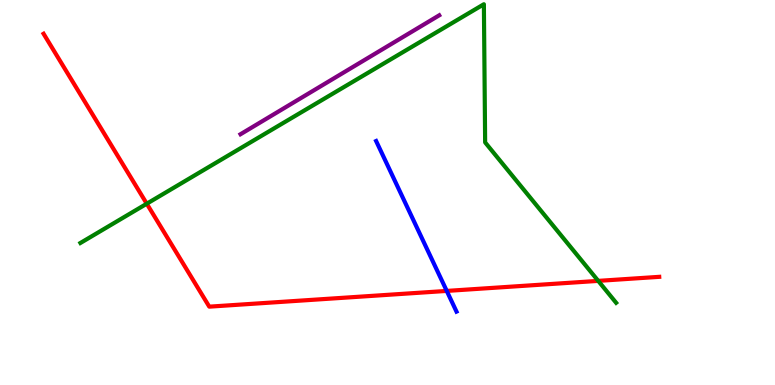[{'lines': ['blue', 'red'], 'intersections': [{'x': 5.76, 'y': 2.44}]}, {'lines': ['green', 'red'], 'intersections': [{'x': 1.89, 'y': 4.71}, {'x': 7.72, 'y': 2.7}]}, {'lines': ['purple', 'red'], 'intersections': []}, {'lines': ['blue', 'green'], 'intersections': []}, {'lines': ['blue', 'purple'], 'intersections': []}, {'lines': ['green', 'purple'], 'intersections': []}]